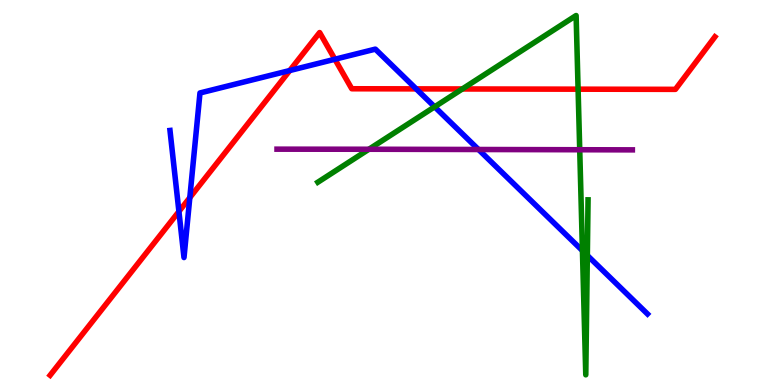[{'lines': ['blue', 'red'], 'intersections': [{'x': 2.31, 'y': 4.51}, {'x': 2.45, 'y': 4.87}, {'x': 3.74, 'y': 8.17}, {'x': 4.32, 'y': 8.46}, {'x': 5.37, 'y': 7.69}]}, {'lines': ['green', 'red'], 'intersections': [{'x': 5.97, 'y': 7.69}, {'x': 7.46, 'y': 7.68}]}, {'lines': ['purple', 'red'], 'intersections': []}, {'lines': ['blue', 'green'], 'intersections': [{'x': 5.61, 'y': 7.23}, {'x': 7.52, 'y': 3.49}, {'x': 7.58, 'y': 3.37}]}, {'lines': ['blue', 'purple'], 'intersections': [{'x': 6.17, 'y': 6.12}]}, {'lines': ['green', 'purple'], 'intersections': [{'x': 4.76, 'y': 6.12}, {'x': 7.48, 'y': 6.11}]}]